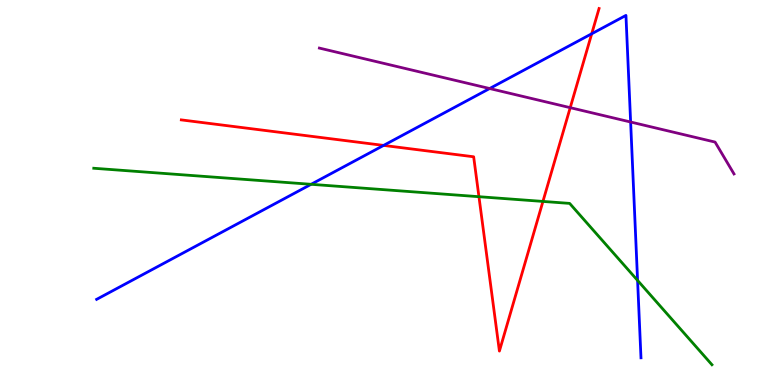[{'lines': ['blue', 'red'], 'intersections': [{'x': 4.95, 'y': 6.22}, {'x': 7.64, 'y': 9.12}]}, {'lines': ['green', 'red'], 'intersections': [{'x': 6.18, 'y': 4.89}, {'x': 7.01, 'y': 4.77}]}, {'lines': ['purple', 'red'], 'intersections': [{'x': 7.36, 'y': 7.2}]}, {'lines': ['blue', 'green'], 'intersections': [{'x': 4.01, 'y': 5.21}, {'x': 8.23, 'y': 2.72}]}, {'lines': ['blue', 'purple'], 'intersections': [{'x': 6.32, 'y': 7.7}, {'x': 8.14, 'y': 6.83}]}, {'lines': ['green', 'purple'], 'intersections': []}]